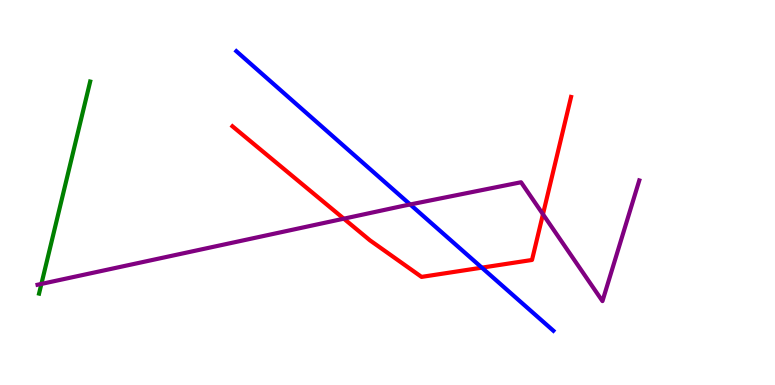[{'lines': ['blue', 'red'], 'intersections': [{'x': 6.22, 'y': 3.05}]}, {'lines': ['green', 'red'], 'intersections': []}, {'lines': ['purple', 'red'], 'intersections': [{'x': 4.44, 'y': 4.32}, {'x': 7.01, 'y': 4.44}]}, {'lines': ['blue', 'green'], 'intersections': []}, {'lines': ['blue', 'purple'], 'intersections': [{'x': 5.29, 'y': 4.69}]}, {'lines': ['green', 'purple'], 'intersections': [{'x': 0.534, 'y': 2.63}]}]